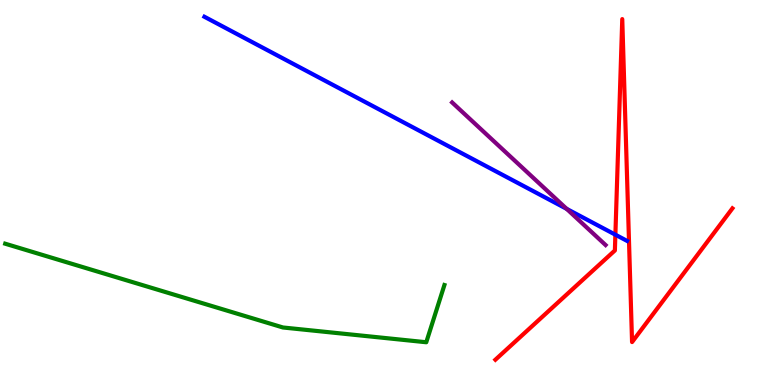[{'lines': ['blue', 'red'], 'intersections': [{'x': 7.94, 'y': 3.9}]}, {'lines': ['green', 'red'], 'intersections': []}, {'lines': ['purple', 'red'], 'intersections': []}, {'lines': ['blue', 'green'], 'intersections': []}, {'lines': ['blue', 'purple'], 'intersections': [{'x': 7.31, 'y': 4.58}]}, {'lines': ['green', 'purple'], 'intersections': []}]